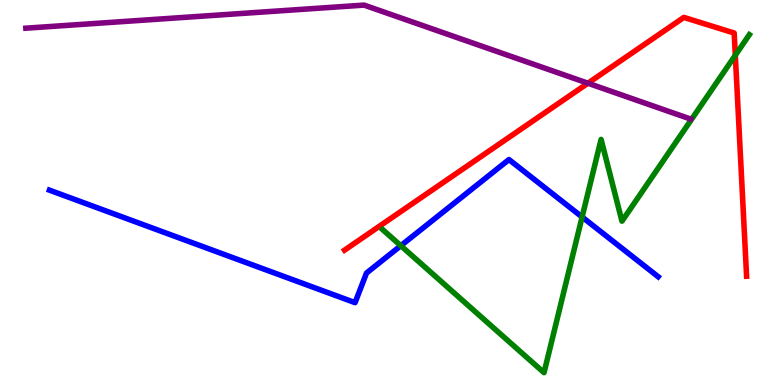[{'lines': ['blue', 'red'], 'intersections': []}, {'lines': ['green', 'red'], 'intersections': [{'x': 9.49, 'y': 8.56}]}, {'lines': ['purple', 'red'], 'intersections': [{'x': 7.59, 'y': 7.84}]}, {'lines': ['blue', 'green'], 'intersections': [{'x': 5.17, 'y': 3.62}, {'x': 7.51, 'y': 4.36}]}, {'lines': ['blue', 'purple'], 'intersections': []}, {'lines': ['green', 'purple'], 'intersections': []}]